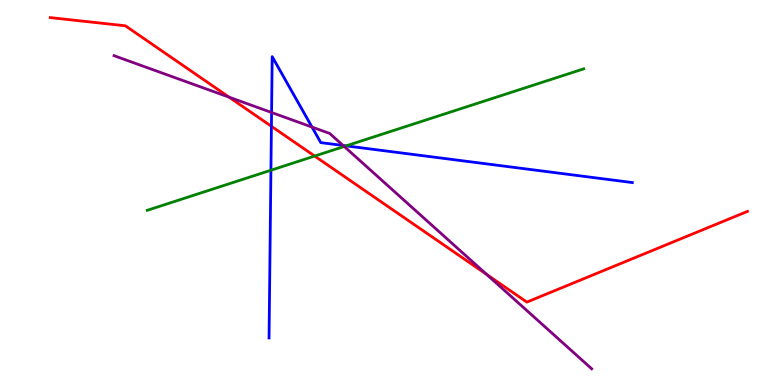[{'lines': ['blue', 'red'], 'intersections': [{'x': 3.5, 'y': 6.72}]}, {'lines': ['green', 'red'], 'intersections': [{'x': 4.06, 'y': 5.95}]}, {'lines': ['purple', 'red'], 'intersections': [{'x': 2.96, 'y': 7.48}, {'x': 6.28, 'y': 2.87}]}, {'lines': ['blue', 'green'], 'intersections': [{'x': 3.5, 'y': 5.58}, {'x': 4.47, 'y': 6.21}]}, {'lines': ['blue', 'purple'], 'intersections': [{'x': 3.5, 'y': 7.08}, {'x': 4.03, 'y': 6.7}, {'x': 4.43, 'y': 6.22}]}, {'lines': ['green', 'purple'], 'intersections': [{'x': 4.44, 'y': 6.2}]}]